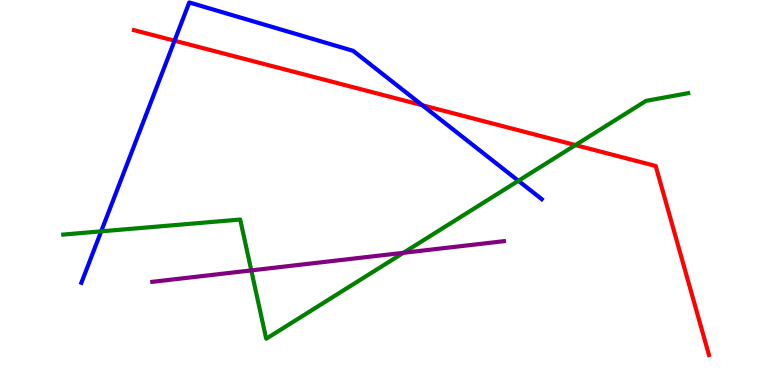[{'lines': ['blue', 'red'], 'intersections': [{'x': 2.25, 'y': 8.94}, {'x': 5.45, 'y': 7.27}]}, {'lines': ['green', 'red'], 'intersections': [{'x': 7.42, 'y': 6.23}]}, {'lines': ['purple', 'red'], 'intersections': []}, {'lines': ['blue', 'green'], 'intersections': [{'x': 1.31, 'y': 3.99}, {'x': 6.69, 'y': 5.3}]}, {'lines': ['blue', 'purple'], 'intersections': []}, {'lines': ['green', 'purple'], 'intersections': [{'x': 3.24, 'y': 2.98}, {'x': 5.21, 'y': 3.43}]}]